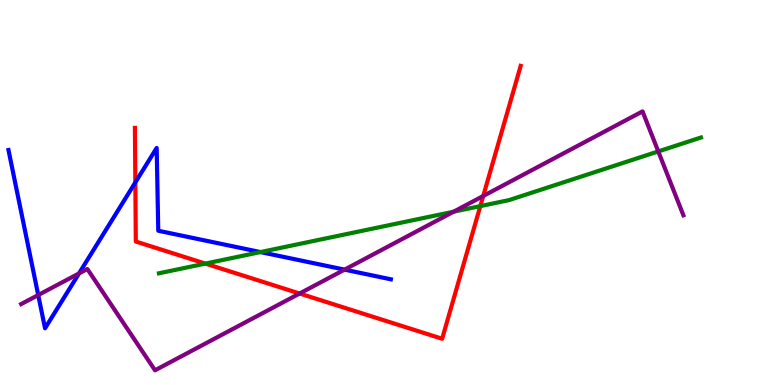[{'lines': ['blue', 'red'], 'intersections': [{'x': 1.75, 'y': 5.26}]}, {'lines': ['green', 'red'], 'intersections': [{'x': 2.65, 'y': 3.15}, {'x': 6.2, 'y': 4.65}]}, {'lines': ['purple', 'red'], 'intersections': [{'x': 3.87, 'y': 2.38}, {'x': 6.24, 'y': 4.91}]}, {'lines': ['blue', 'green'], 'intersections': [{'x': 3.36, 'y': 3.45}]}, {'lines': ['blue', 'purple'], 'intersections': [{'x': 0.493, 'y': 2.34}, {'x': 1.02, 'y': 2.9}, {'x': 4.45, 'y': 3.0}]}, {'lines': ['green', 'purple'], 'intersections': [{'x': 5.85, 'y': 4.5}, {'x': 8.49, 'y': 6.07}]}]